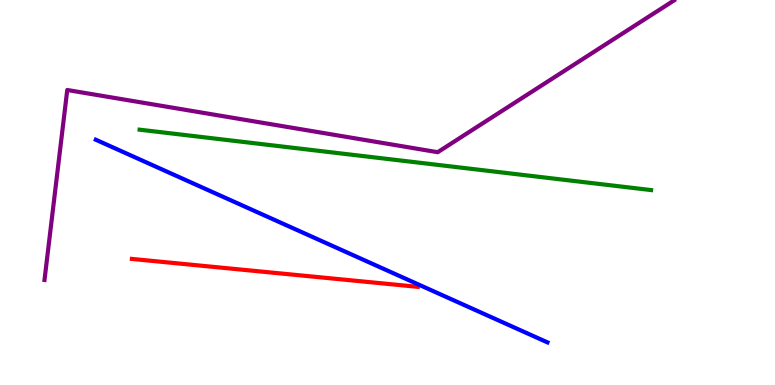[{'lines': ['blue', 'red'], 'intersections': []}, {'lines': ['green', 'red'], 'intersections': []}, {'lines': ['purple', 'red'], 'intersections': []}, {'lines': ['blue', 'green'], 'intersections': []}, {'lines': ['blue', 'purple'], 'intersections': []}, {'lines': ['green', 'purple'], 'intersections': []}]